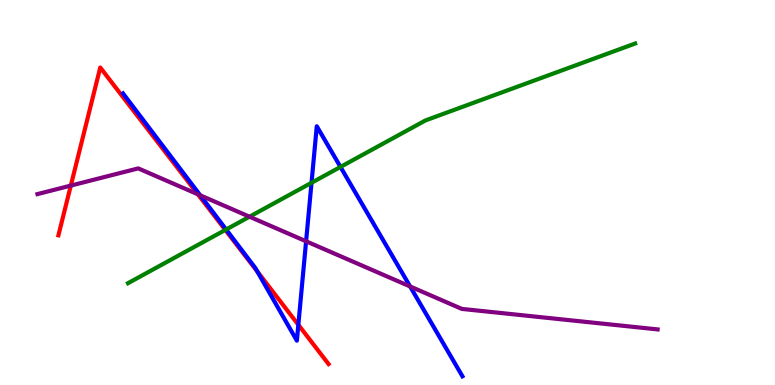[{'lines': ['blue', 'red'], 'intersections': [{'x': 3.32, 'y': 2.95}, {'x': 3.85, 'y': 1.56}]}, {'lines': ['green', 'red'], 'intersections': [{'x': 2.91, 'y': 4.03}]}, {'lines': ['purple', 'red'], 'intersections': [{'x': 0.914, 'y': 5.18}, {'x': 2.55, 'y': 4.95}]}, {'lines': ['blue', 'green'], 'intersections': [{'x': 2.92, 'y': 4.04}, {'x': 4.02, 'y': 5.25}, {'x': 4.39, 'y': 5.66}]}, {'lines': ['blue', 'purple'], 'intersections': [{'x': 2.58, 'y': 4.93}, {'x': 3.95, 'y': 3.73}, {'x': 5.29, 'y': 2.56}]}, {'lines': ['green', 'purple'], 'intersections': [{'x': 3.22, 'y': 4.37}]}]